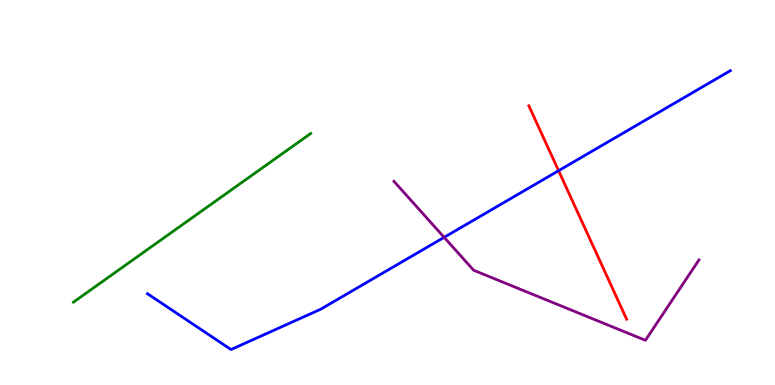[{'lines': ['blue', 'red'], 'intersections': [{'x': 7.21, 'y': 5.57}]}, {'lines': ['green', 'red'], 'intersections': []}, {'lines': ['purple', 'red'], 'intersections': []}, {'lines': ['blue', 'green'], 'intersections': []}, {'lines': ['blue', 'purple'], 'intersections': [{'x': 5.73, 'y': 3.84}]}, {'lines': ['green', 'purple'], 'intersections': []}]